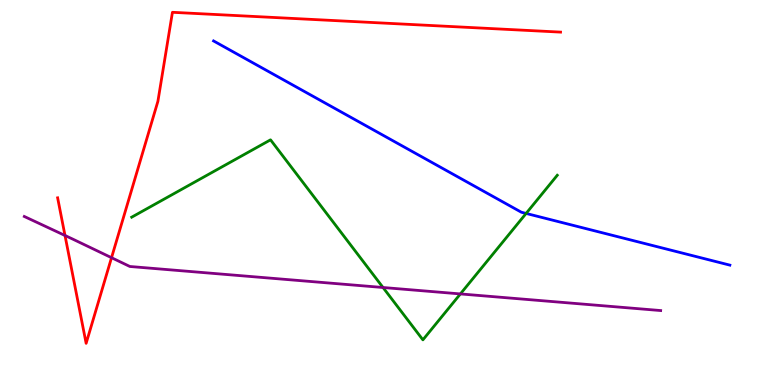[{'lines': ['blue', 'red'], 'intersections': []}, {'lines': ['green', 'red'], 'intersections': []}, {'lines': ['purple', 'red'], 'intersections': [{'x': 0.839, 'y': 3.88}, {'x': 1.44, 'y': 3.31}]}, {'lines': ['blue', 'green'], 'intersections': [{'x': 6.79, 'y': 4.46}]}, {'lines': ['blue', 'purple'], 'intersections': []}, {'lines': ['green', 'purple'], 'intersections': [{'x': 4.94, 'y': 2.53}, {'x': 5.94, 'y': 2.37}]}]